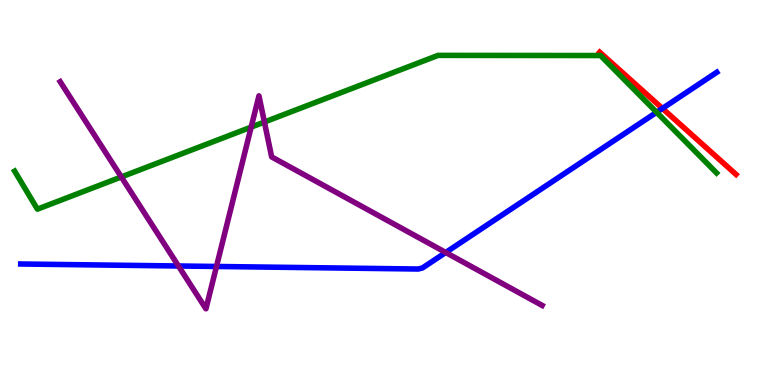[{'lines': ['blue', 'red'], 'intersections': [{'x': 8.55, 'y': 7.18}]}, {'lines': ['green', 'red'], 'intersections': []}, {'lines': ['purple', 'red'], 'intersections': []}, {'lines': ['blue', 'green'], 'intersections': [{'x': 8.47, 'y': 7.08}]}, {'lines': ['blue', 'purple'], 'intersections': [{'x': 2.3, 'y': 3.09}, {'x': 2.79, 'y': 3.08}, {'x': 5.75, 'y': 3.44}]}, {'lines': ['green', 'purple'], 'intersections': [{'x': 1.57, 'y': 5.4}, {'x': 3.24, 'y': 6.7}, {'x': 3.41, 'y': 6.83}]}]